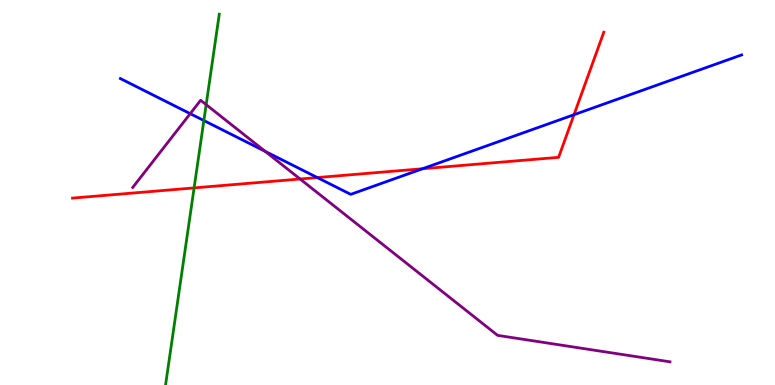[{'lines': ['blue', 'red'], 'intersections': [{'x': 4.09, 'y': 5.39}, {'x': 5.45, 'y': 5.62}, {'x': 7.41, 'y': 7.02}]}, {'lines': ['green', 'red'], 'intersections': [{'x': 2.5, 'y': 5.12}]}, {'lines': ['purple', 'red'], 'intersections': [{'x': 3.87, 'y': 5.35}]}, {'lines': ['blue', 'green'], 'intersections': [{'x': 2.63, 'y': 6.87}]}, {'lines': ['blue', 'purple'], 'intersections': [{'x': 2.45, 'y': 7.05}, {'x': 3.42, 'y': 6.07}]}, {'lines': ['green', 'purple'], 'intersections': [{'x': 2.66, 'y': 7.28}]}]